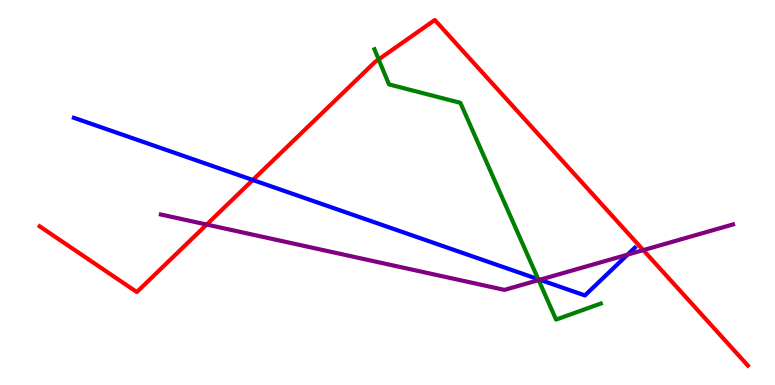[{'lines': ['blue', 'red'], 'intersections': [{'x': 3.26, 'y': 5.32}]}, {'lines': ['green', 'red'], 'intersections': [{'x': 4.89, 'y': 8.46}]}, {'lines': ['purple', 'red'], 'intersections': [{'x': 2.67, 'y': 4.17}, {'x': 8.3, 'y': 3.5}]}, {'lines': ['blue', 'green'], 'intersections': [{'x': 6.95, 'y': 2.75}]}, {'lines': ['blue', 'purple'], 'intersections': [{'x': 6.97, 'y': 2.73}, {'x': 8.1, 'y': 3.39}]}, {'lines': ['green', 'purple'], 'intersections': [{'x': 6.95, 'y': 2.72}]}]